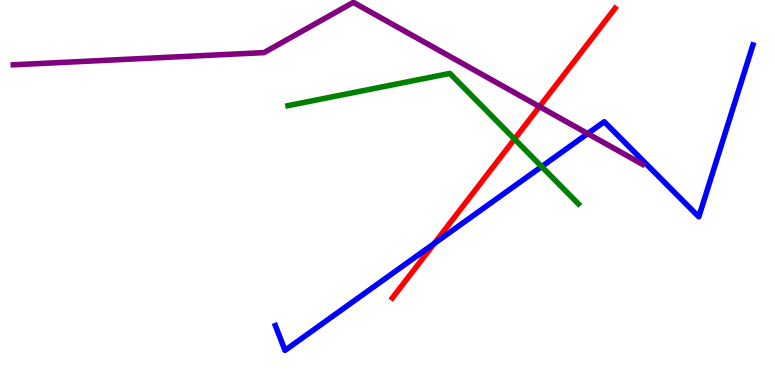[{'lines': ['blue', 'red'], 'intersections': [{'x': 5.6, 'y': 3.68}]}, {'lines': ['green', 'red'], 'intersections': [{'x': 6.64, 'y': 6.39}]}, {'lines': ['purple', 'red'], 'intersections': [{'x': 6.96, 'y': 7.23}]}, {'lines': ['blue', 'green'], 'intersections': [{'x': 6.99, 'y': 5.67}]}, {'lines': ['blue', 'purple'], 'intersections': [{'x': 7.58, 'y': 6.53}]}, {'lines': ['green', 'purple'], 'intersections': []}]